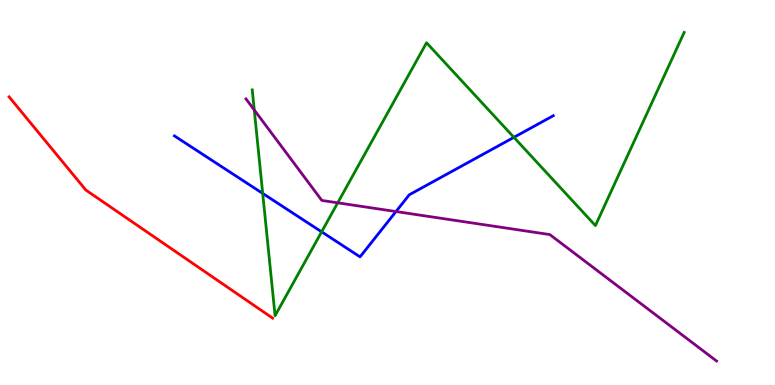[{'lines': ['blue', 'red'], 'intersections': []}, {'lines': ['green', 'red'], 'intersections': []}, {'lines': ['purple', 'red'], 'intersections': []}, {'lines': ['blue', 'green'], 'intersections': [{'x': 3.39, 'y': 4.98}, {'x': 4.15, 'y': 3.98}, {'x': 6.63, 'y': 6.43}]}, {'lines': ['blue', 'purple'], 'intersections': [{'x': 5.11, 'y': 4.51}]}, {'lines': ['green', 'purple'], 'intersections': [{'x': 3.28, 'y': 7.14}, {'x': 4.36, 'y': 4.73}]}]